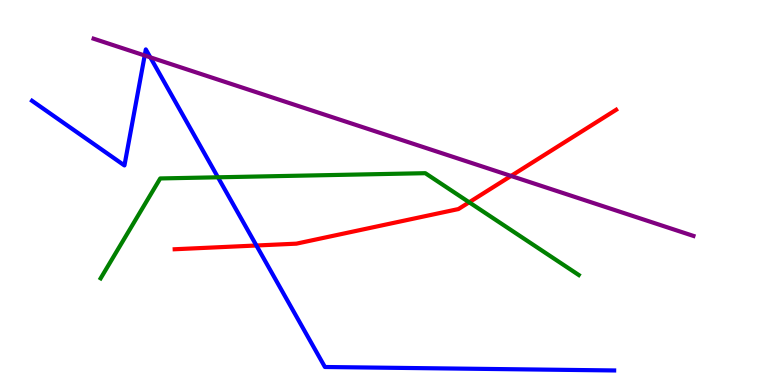[{'lines': ['blue', 'red'], 'intersections': [{'x': 3.31, 'y': 3.62}]}, {'lines': ['green', 'red'], 'intersections': [{'x': 6.05, 'y': 4.75}]}, {'lines': ['purple', 'red'], 'intersections': [{'x': 6.59, 'y': 5.43}]}, {'lines': ['blue', 'green'], 'intersections': [{'x': 2.81, 'y': 5.39}]}, {'lines': ['blue', 'purple'], 'intersections': [{'x': 1.87, 'y': 8.56}, {'x': 1.94, 'y': 8.51}]}, {'lines': ['green', 'purple'], 'intersections': []}]